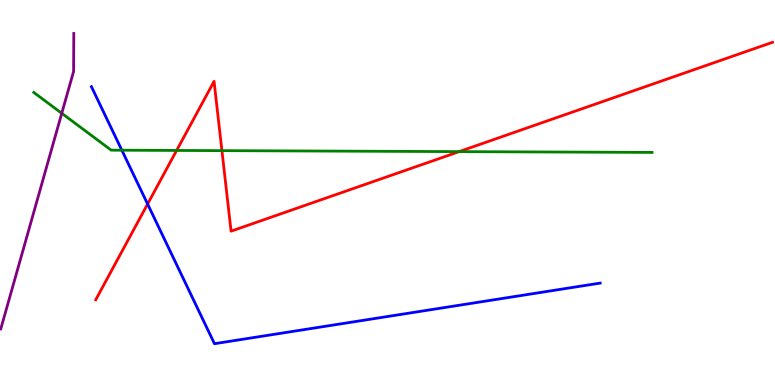[{'lines': ['blue', 'red'], 'intersections': [{'x': 1.9, 'y': 4.7}]}, {'lines': ['green', 'red'], 'intersections': [{'x': 2.28, 'y': 6.09}, {'x': 2.86, 'y': 6.09}, {'x': 5.92, 'y': 6.06}]}, {'lines': ['purple', 'red'], 'intersections': []}, {'lines': ['blue', 'green'], 'intersections': [{'x': 1.57, 'y': 6.1}]}, {'lines': ['blue', 'purple'], 'intersections': []}, {'lines': ['green', 'purple'], 'intersections': [{'x': 0.797, 'y': 7.06}]}]